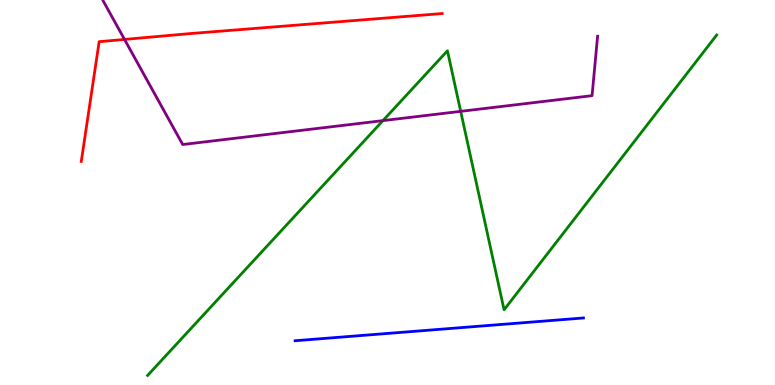[{'lines': ['blue', 'red'], 'intersections': []}, {'lines': ['green', 'red'], 'intersections': []}, {'lines': ['purple', 'red'], 'intersections': [{'x': 1.61, 'y': 8.98}]}, {'lines': ['blue', 'green'], 'intersections': []}, {'lines': ['blue', 'purple'], 'intersections': []}, {'lines': ['green', 'purple'], 'intersections': [{'x': 4.94, 'y': 6.87}, {'x': 5.94, 'y': 7.11}]}]